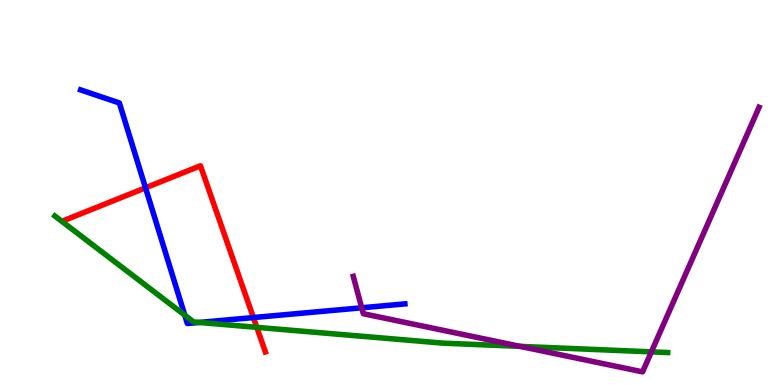[{'lines': ['blue', 'red'], 'intersections': [{'x': 1.88, 'y': 5.12}, {'x': 3.27, 'y': 1.75}]}, {'lines': ['green', 'red'], 'intersections': [{'x': 3.31, 'y': 1.5}]}, {'lines': ['purple', 'red'], 'intersections': []}, {'lines': ['blue', 'green'], 'intersections': [{'x': 2.38, 'y': 1.81}, {'x': 2.57, 'y': 1.62}]}, {'lines': ['blue', 'purple'], 'intersections': [{'x': 4.67, 'y': 2.01}]}, {'lines': ['green', 'purple'], 'intersections': [{'x': 6.71, 'y': 1.0}, {'x': 8.4, 'y': 0.861}]}]